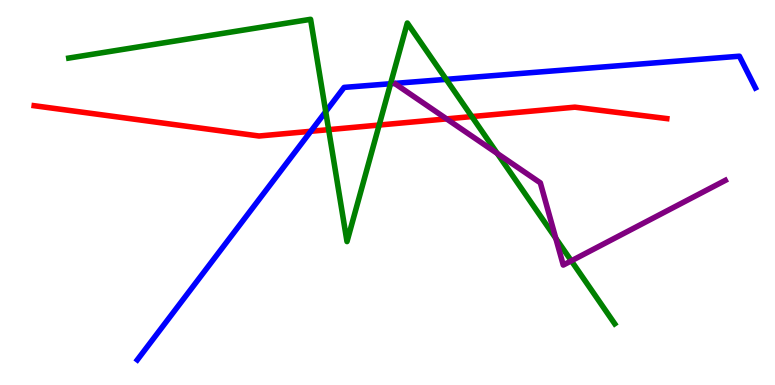[{'lines': ['blue', 'red'], 'intersections': [{'x': 4.01, 'y': 6.59}]}, {'lines': ['green', 'red'], 'intersections': [{'x': 4.24, 'y': 6.63}, {'x': 4.89, 'y': 6.75}, {'x': 6.09, 'y': 6.97}]}, {'lines': ['purple', 'red'], 'intersections': [{'x': 5.76, 'y': 6.91}]}, {'lines': ['blue', 'green'], 'intersections': [{'x': 4.2, 'y': 7.1}, {'x': 5.04, 'y': 7.82}, {'x': 5.76, 'y': 7.94}]}, {'lines': ['blue', 'purple'], 'intersections': []}, {'lines': ['green', 'purple'], 'intersections': [{'x': 6.42, 'y': 6.01}, {'x': 7.17, 'y': 3.81}, {'x': 7.37, 'y': 3.23}]}]